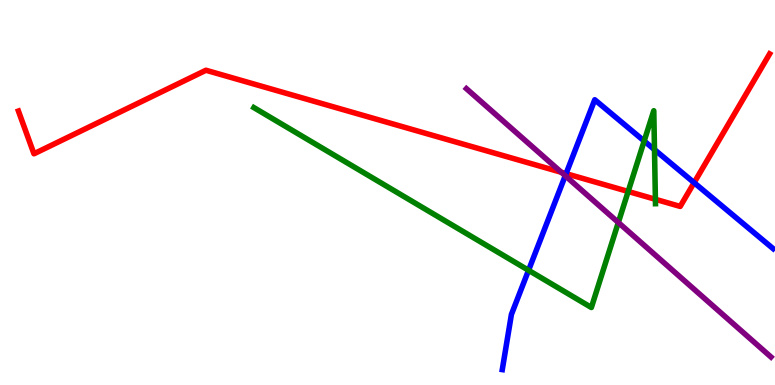[{'lines': ['blue', 'red'], 'intersections': [{'x': 7.3, 'y': 5.49}, {'x': 8.96, 'y': 5.26}]}, {'lines': ['green', 'red'], 'intersections': [{'x': 8.11, 'y': 5.03}, {'x': 8.46, 'y': 4.82}]}, {'lines': ['purple', 'red'], 'intersections': [{'x': 7.24, 'y': 5.52}]}, {'lines': ['blue', 'green'], 'intersections': [{'x': 6.82, 'y': 2.98}, {'x': 8.31, 'y': 6.34}, {'x': 8.45, 'y': 6.11}]}, {'lines': ['blue', 'purple'], 'intersections': [{'x': 7.29, 'y': 5.44}]}, {'lines': ['green', 'purple'], 'intersections': [{'x': 7.98, 'y': 4.22}]}]